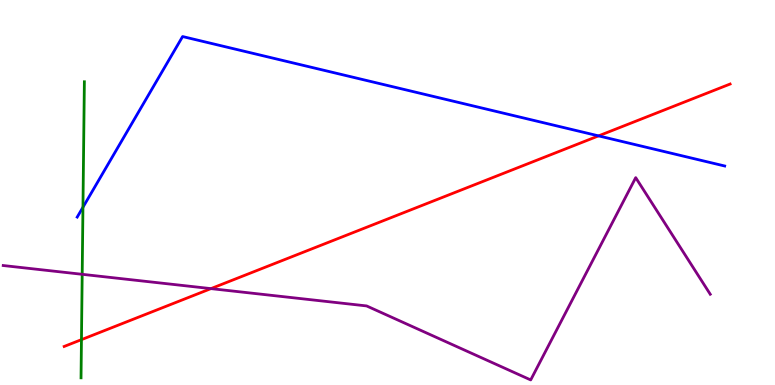[{'lines': ['blue', 'red'], 'intersections': [{'x': 7.72, 'y': 6.47}]}, {'lines': ['green', 'red'], 'intersections': [{'x': 1.05, 'y': 1.18}]}, {'lines': ['purple', 'red'], 'intersections': [{'x': 2.72, 'y': 2.5}]}, {'lines': ['blue', 'green'], 'intersections': [{'x': 1.07, 'y': 4.62}]}, {'lines': ['blue', 'purple'], 'intersections': []}, {'lines': ['green', 'purple'], 'intersections': [{'x': 1.06, 'y': 2.88}]}]